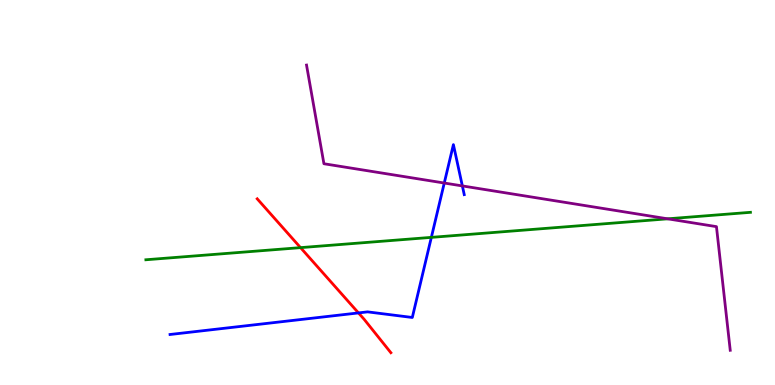[{'lines': ['blue', 'red'], 'intersections': [{'x': 4.63, 'y': 1.87}]}, {'lines': ['green', 'red'], 'intersections': [{'x': 3.88, 'y': 3.57}]}, {'lines': ['purple', 'red'], 'intersections': []}, {'lines': ['blue', 'green'], 'intersections': [{'x': 5.57, 'y': 3.83}]}, {'lines': ['blue', 'purple'], 'intersections': [{'x': 5.73, 'y': 5.25}, {'x': 5.97, 'y': 5.17}]}, {'lines': ['green', 'purple'], 'intersections': [{'x': 8.62, 'y': 4.32}]}]